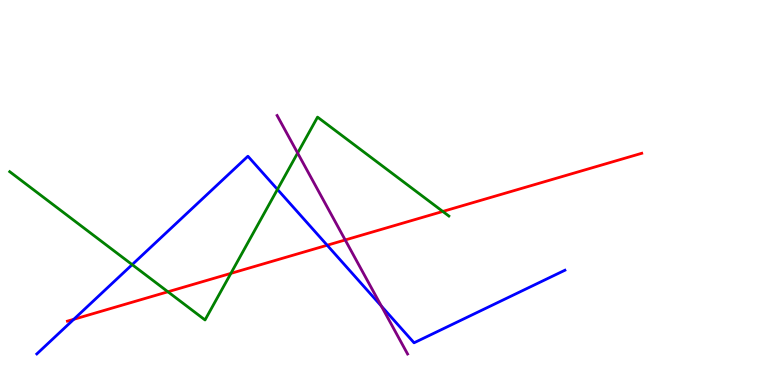[{'lines': ['blue', 'red'], 'intersections': [{'x': 0.952, 'y': 1.71}, {'x': 4.22, 'y': 3.63}]}, {'lines': ['green', 'red'], 'intersections': [{'x': 2.17, 'y': 2.42}, {'x': 2.98, 'y': 2.9}, {'x': 5.71, 'y': 4.51}]}, {'lines': ['purple', 'red'], 'intersections': [{'x': 4.45, 'y': 3.77}]}, {'lines': ['blue', 'green'], 'intersections': [{'x': 1.71, 'y': 3.13}, {'x': 3.58, 'y': 5.08}]}, {'lines': ['blue', 'purple'], 'intersections': [{'x': 4.92, 'y': 2.05}]}, {'lines': ['green', 'purple'], 'intersections': [{'x': 3.84, 'y': 6.03}]}]